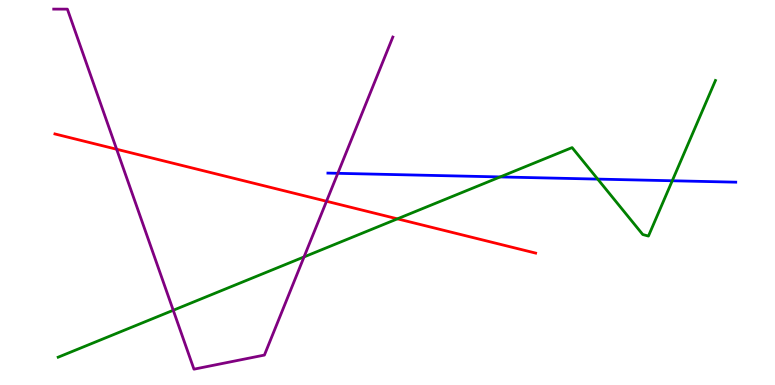[{'lines': ['blue', 'red'], 'intersections': []}, {'lines': ['green', 'red'], 'intersections': [{'x': 5.13, 'y': 4.32}]}, {'lines': ['purple', 'red'], 'intersections': [{'x': 1.5, 'y': 6.12}, {'x': 4.21, 'y': 4.77}]}, {'lines': ['blue', 'green'], 'intersections': [{'x': 6.45, 'y': 5.4}, {'x': 7.71, 'y': 5.35}, {'x': 8.67, 'y': 5.3}]}, {'lines': ['blue', 'purple'], 'intersections': [{'x': 4.36, 'y': 5.5}]}, {'lines': ['green', 'purple'], 'intersections': [{'x': 2.24, 'y': 1.94}, {'x': 3.92, 'y': 3.33}]}]